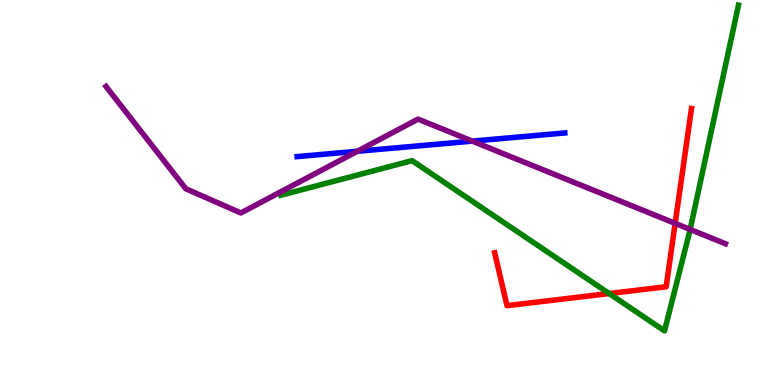[{'lines': ['blue', 'red'], 'intersections': []}, {'lines': ['green', 'red'], 'intersections': [{'x': 7.86, 'y': 2.38}]}, {'lines': ['purple', 'red'], 'intersections': [{'x': 8.71, 'y': 4.2}]}, {'lines': ['blue', 'green'], 'intersections': []}, {'lines': ['blue', 'purple'], 'intersections': [{'x': 4.61, 'y': 6.07}, {'x': 6.09, 'y': 6.33}]}, {'lines': ['green', 'purple'], 'intersections': [{'x': 8.91, 'y': 4.04}]}]